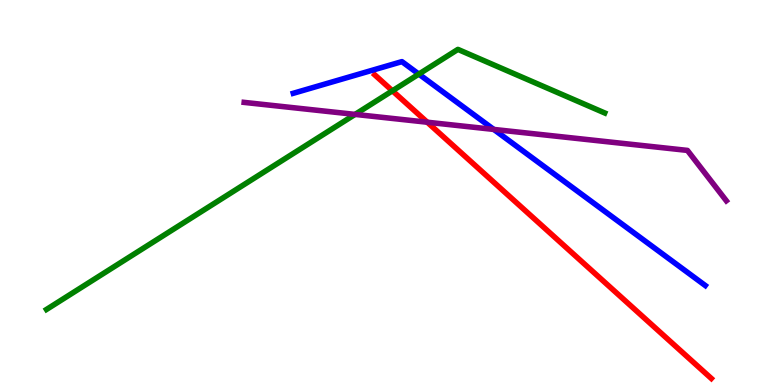[{'lines': ['blue', 'red'], 'intersections': []}, {'lines': ['green', 'red'], 'intersections': [{'x': 5.06, 'y': 7.64}]}, {'lines': ['purple', 'red'], 'intersections': [{'x': 5.51, 'y': 6.83}]}, {'lines': ['blue', 'green'], 'intersections': [{'x': 5.4, 'y': 8.08}]}, {'lines': ['blue', 'purple'], 'intersections': [{'x': 6.37, 'y': 6.64}]}, {'lines': ['green', 'purple'], 'intersections': [{'x': 4.58, 'y': 7.03}]}]